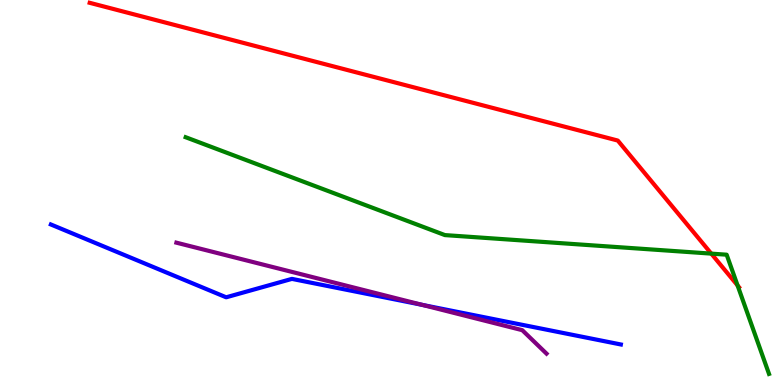[{'lines': ['blue', 'red'], 'intersections': []}, {'lines': ['green', 'red'], 'intersections': [{'x': 9.18, 'y': 3.41}, {'x': 9.52, 'y': 2.59}]}, {'lines': ['purple', 'red'], 'intersections': []}, {'lines': ['blue', 'green'], 'intersections': []}, {'lines': ['blue', 'purple'], 'intersections': [{'x': 5.45, 'y': 2.08}]}, {'lines': ['green', 'purple'], 'intersections': []}]